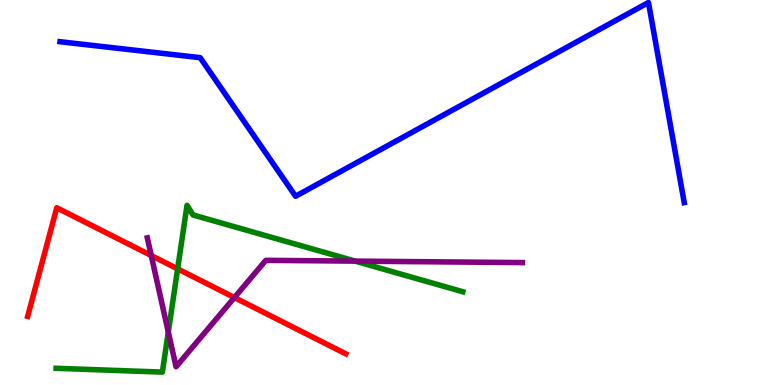[{'lines': ['blue', 'red'], 'intersections': []}, {'lines': ['green', 'red'], 'intersections': [{'x': 2.29, 'y': 3.02}]}, {'lines': ['purple', 'red'], 'intersections': [{'x': 1.95, 'y': 3.36}, {'x': 3.02, 'y': 2.27}]}, {'lines': ['blue', 'green'], 'intersections': []}, {'lines': ['blue', 'purple'], 'intersections': []}, {'lines': ['green', 'purple'], 'intersections': [{'x': 2.17, 'y': 1.38}, {'x': 4.58, 'y': 3.22}]}]